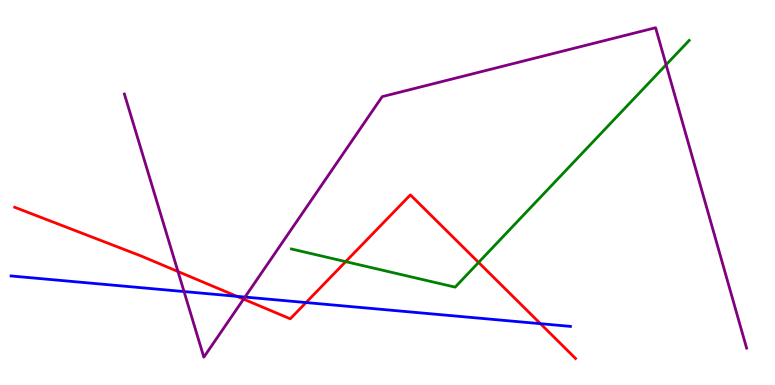[{'lines': ['blue', 'red'], 'intersections': [{'x': 3.06, 'y': 2.3}, {'x': 3.95, 'y': 2.14}, {'x': 6.97, 'y': 1.59}]}, {'lines': ['green', 'red'], 'intersections': [{'x': 4.46, 'y': 3.2}, {'x': 6.18, 'y': 3.18}]}, {'lines': ['purple', 'red'], 'intersections': [{'x': 2.3, 'y': 2.95}, {'x': 3.14, 'y': 2.23}]}, {'lines': ['blue', 'green'], 'intersections': []}, {'lines': ['blue', 'purple'], 'intersections': [{'x': 2.37, 'y': 2.43}, {'x': 3.16, 'y': 2.28}]}, {'lines': ['green', 'purple'], 'intersections': [{'x': 8.59, 'y': 8.32}]}]